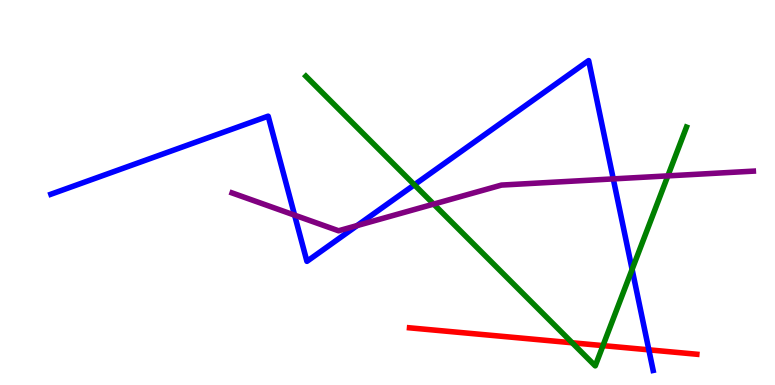[{'lines': ['blue', 'red'], 'intersections': [{'x': 8.37, 'y': 0.913}]}, {'lines': ['green', 'red'], 'intersections': [{'x': 7.38, 'y': 1.1}, {'x': 7.78, 'y': 1.02}]}, {'lines': ['purple', 'red'], 'intersections': []}, {'lines': ['blue', 'green'], 'intersections': [{'x': 5.35, 'y': 5.2}, {'x': 8.16, 'y': 3.0}]}, {'lines': ['blue', 'purple'], 'intersections': [{'x': 3.8, 'y': 4.41}, {'x': 4.61, 'y': 4.14}, {'x': 7.91, 'y': 5.35}]}, {'lines': ['green', 'purple'], 'intersections': [{'x': 5.6, 'y': 4.7}, {'x': 8.62, 'y': 5.43}]}]